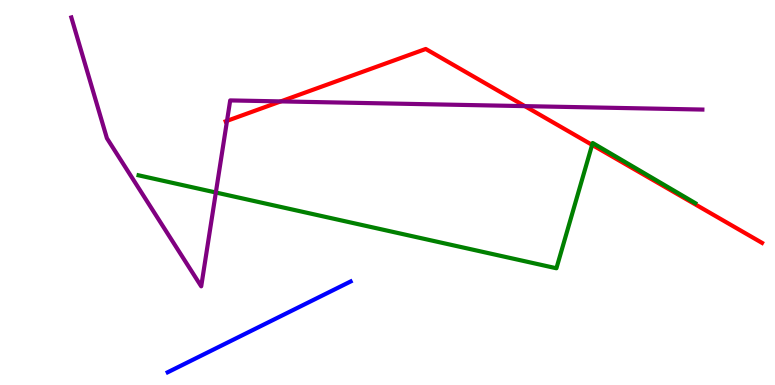[{'lines': ['blue', 'red'], 'intersections': []}, {'lines': ['green', 'red'], 'intersections': [{'x': 7.64, 'y': 6.24}]}, {'lines': ['purple', 'red'], 'intersections': [{'x': 2.93, 'y': 6.86}, {'x': 3.62, 'y': 7.37}, {'x': 6.77, 'y': 7.24}]}, {'lines': ['blue', 'green'], 'intersections': []}, {'lines': ['blue', 'purple'], 'intersections': []}, {'lines': ['green', 'purple'], 'intersections': [{'x': 2.79, 'y': 5.0}]}]